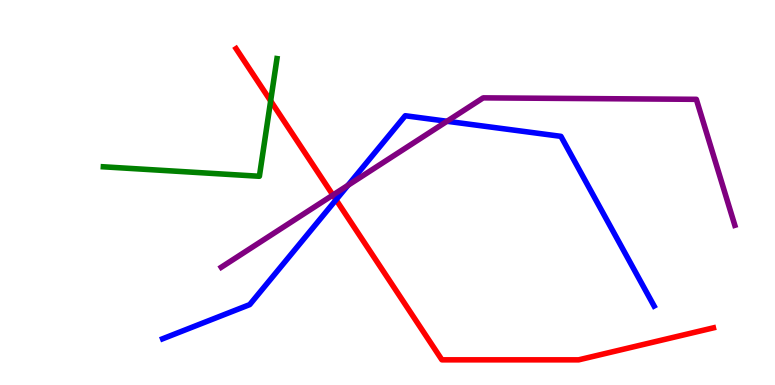[{'lines': ['blue', 'red'], 'intersections': [{'x': 4.34, 'y': 4.81}]}, {'lines': ['green', 'red'], 'intersections': [{'x': 3.49, 'y': 7.38}]}, {'lines': ['purple', 'red'], 'intersections': [{'x': 4.3, 'y': 4.93}]}, {'lines': ['blue', 'green'], 'intersections': []}, {'lines': ['blue', 'purple'], 'intersections': [{'x': 4.49, 'y': 5.19}, {'x': 5.77, 'y': 6.85}]}, {'lines': ['green', 'purple'], 'intersections': []}]